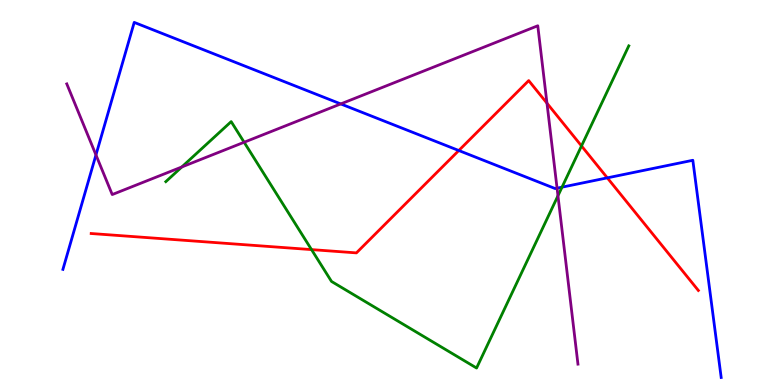[{'lines': ['blue', 'red'], 'intersections': [{'x': 5.92, 'y': 6.09}, {'x': 7.84, 'y': 5.38}]}, {'lines': ['green', 'red'], 'intersections': [{'x': 4.02, 'y': 3.52}, {'x': 7.5, 'y': 6.21}]}, {'lines': ['purple', 'red'], 'intersections': [{'x': 7.06, 'y': 7.32}]}, {'lines': ['blue', 'green'], 'intersections': [{'x': 7.25, 'y': 5.14}]}, {'lines': ['blue', 'purple'], 'intersections': [{'x': 1.24, 'y': 5.98}, {'x': 4.4, 'y': 7.3}, {'x': 7.19, 'y': 5.11}]}, {'lines': ['green', 'purple'], 'intersections': [{'x': 2.35, 'y': 5.66}, {'x': 3.15, 'y': 6.31}, {'x': 7.2, 'y': 4.91}]}]